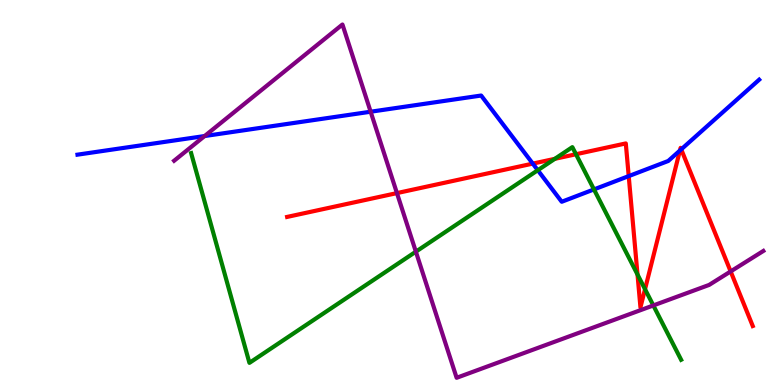[{'lines': ['blue', 'red'], 'intersections': [{'x': 6.87, 'y': 5.75}, {'x': 8.11, 'y': 5.43}, {'x': 8.77, 'y': 6.09}, {'x': 8.79, 'y': 6.12}]}, {'lines': ['green', 'red'], 'intersections': [{'x': 7.16, 'y': 5.87}, {'x': 7.43, 'y': 5.99}, {'x': 8.23, 'y': 2.87}, {'x': 8.32, 'y': 2.49}]}, {'lines': ['purple', 'red'], 'intersections': [{'x': 5.12, 'y': 4.98}, {'x': 9.43, 'y': 2.95}]}, {'lines': ['blue', 'green'], 'intersections': [{'x': 6.94, 'y': 5.58}, {'x': 7.66, 'y': 5.08}]}, {'lines': ['blue', 'purple'], 'intersections': [{'x': 2.64, 'y': 6.47}, {'x': 4.78, 'y': 7.1}]}, {'lines': ['green', 'purple'], 'intersections': [{'x': 5.37, 'y': 3.46}, {'x': 8.43, 'y': 2.07}]}]